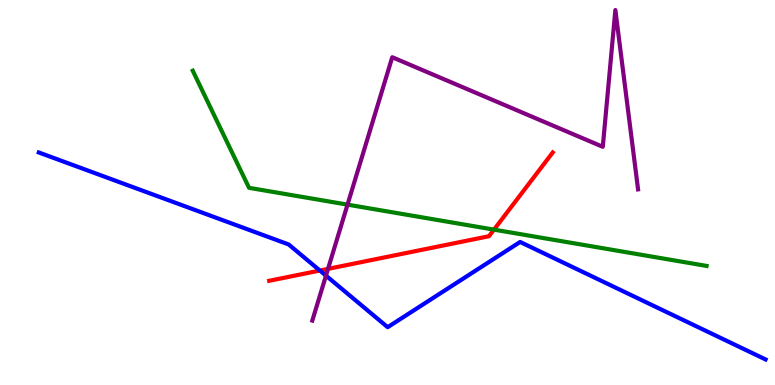[{'lines': ['blue', 'red'], 'intersections': [{'x': 4.13, 'y': 2.97}]}, {'lines': ['green', 'red'], 'intersections': [{'x': 6.37, 'y': 4.04}]}, {'lines': ['purple', 'red'], 'intersections': [{'x': 4.23, 'y': 3.02}]}, {'lines': ['blue', 'green'], 'intersections': []}, {'lines': ['blue', 'purple'], 'intersections': [{'x': 4.21, 'y': 2.84}]}, {'lines': ['green', 'purple'], 'intersections': [{'x': 4.48, 'y': 4.68}]}]